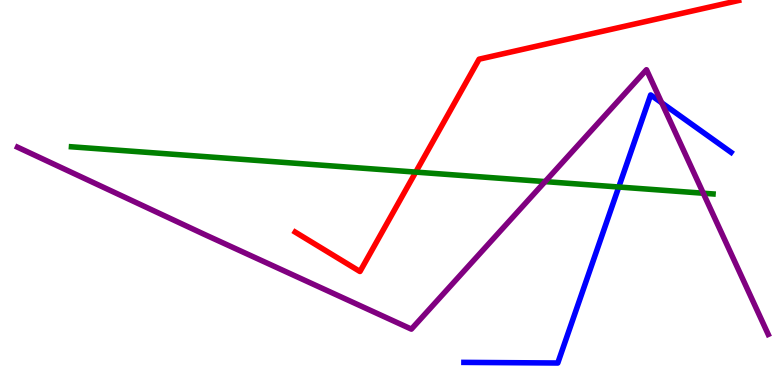[{'lines': ['blue', 'red'], 'intersections': []}, {'lines': ['green', 'red'], 'intersections': [{'x': 5.36, 'y': 5.53}]}, {'lines': ['purple', 'red'], 'intersections': []}, {'lines': ['blue', 'green'], 'intersections': [{'x': 7.98, 'y': 5.14}]}, {'lines': ['blue', 'purple'], 'intersections': [{'x': 8.54, 'y': 7.33}]}, {'lines': ['green', 'purple'], 'intersections': [{'x': 7.03, 'y': 5.28}, {'x': 9.07, 'y': 4.98}]}]